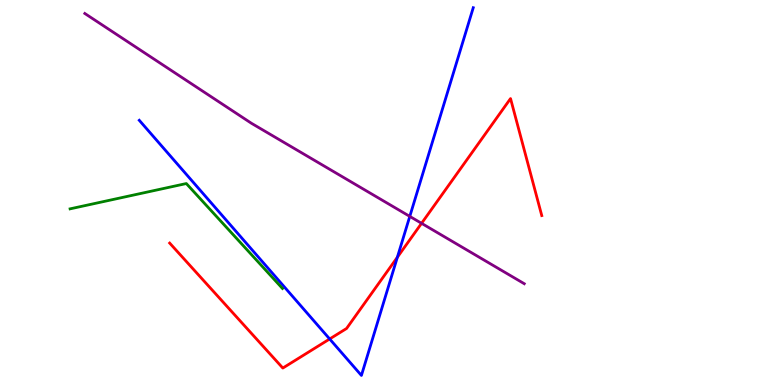[{'lines': ['blue', 'red'], 'intersections': [{'x': 4.25, 'y': 1.2}, {'x': 5.13, 'y': 3.32}]}, {'lines': ['green', 'red'], 'intersections': []}, {'lines': ['purple', 'red'], 'intersections': [{'x': 5.44, 'y': 4.2}]}, {'lines': ['blue', 'green'], 'intersections': []}, {'lines': ['blue', 'purple'], 'intersections': [{'x': 5.29, 'y': 4.38}]}, {'lines': ['green', 'purple'], 'intersections': []}]